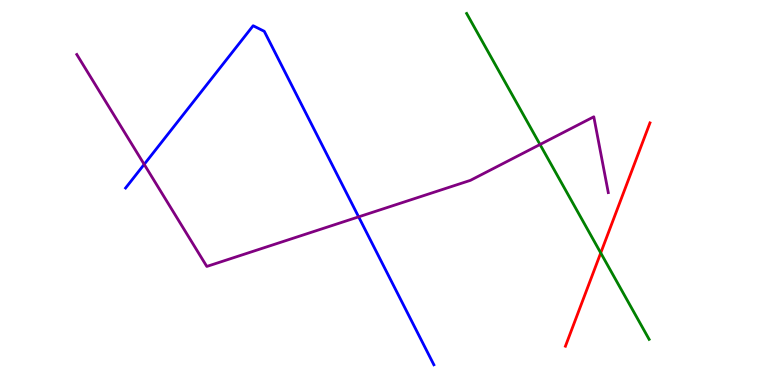[{'lines': ['blue', 'red'], 'intersections': []}, {'lines': ['green', 'red'], 'intersections': [{'x': 7.75, 'y': 3.43}]}, {'lines': ['purple', 'red'], 'intersections': []}, {'lines': ['blue', 'green'], 'intersections': []}, {'lines': ['blue', 'purple'], 'intersections': [{'x': 1.86, 'y': 5.73}, {'x': 4.63, 'y': 4.37}]}, {'lines': ['green', 'purple'], 'intersections': [{'x': 6.97, 'y': 6.25}]}]